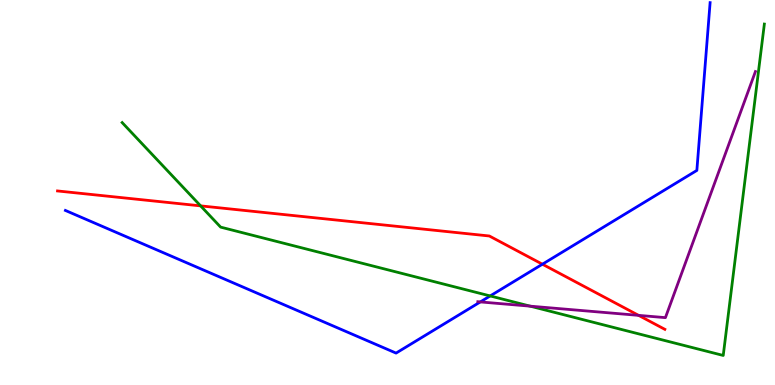[{'lines': ['blue', 'red'], 'intersections': [{'x': 7.0, 'y': 3.14}]}, {'lines': ['green', 'red'], 'intersections': [{'x': 2.59, 'y': 4.65}]}, {'lines': ['purple', 'red'], 'intersections': [{'x': 8.24, 'y': 1.81}]}, {'lines': ['blue', 'green'], 'intersections': [{'x': 6.32, 'y': 2.31}]}, {'lines': ['blue', 'purple'], 'intersections': [{'x': 6.2, 'y': 2.16}]}, {'lines': ['green', 'purple'], 'intersections': [{'x': 6.84, 'y': 2.05}]}]